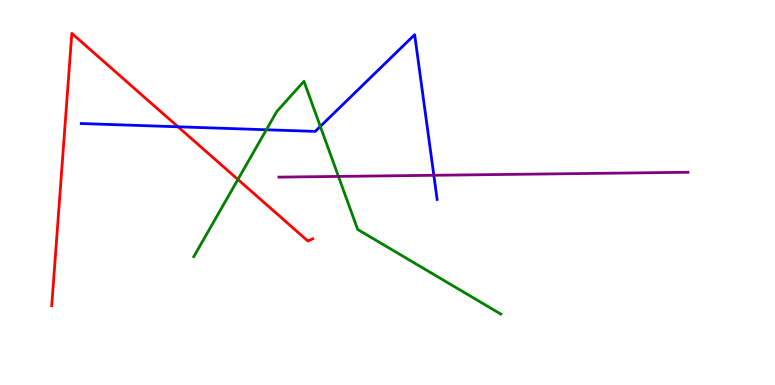[{'lines': ['blue', 'red'], 'intersections': [{'x': 2.3, 'y': 6.71}]}, {'lines': ['green', 'red'], 'intersections': [{'x': 3.07, 'y': 5.34}]}, {'lines': ['purple', 'red'], 'intersections': []}, {'lines': ['blue', 'green'], 'intersections': [{'x': 3.44, 'y': 6.63}, {'x': 4.13, 'y': 6.72}]}, {'lines': ['blue', 'purple'], 'intersections': [{'x': 5.6, 'y': 5.45}]}, {'lines': ['green', 'purple'], 'intersections': [{'x': 4.37, 'y': 5.42}]}]